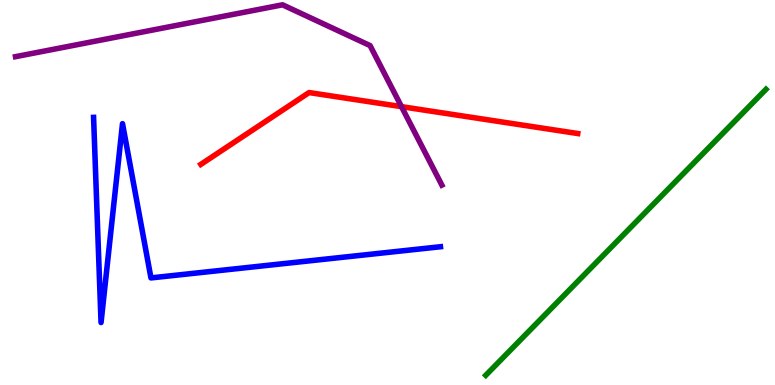[{'lines': ['blue', 'red'], 'intersections': []}, {'lines': ['green', 'red'], 'intersections': []}, {'lines': ['purple', 'red'], 'intersections': [{'x': 5.18, 'y': 7.23}]}, {'lines': ['blue', 'green'], 'intersections': []}, {'lines': ['blue', 'purple'], 'intersections': []}, {'lines': ['green', 'purple'], 'intersections': []}]